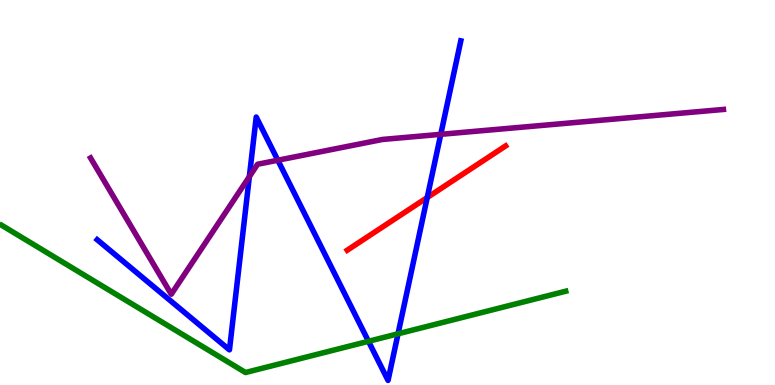[{'lines': ['blue', 'red'], 'intersections': [{'x': 5.51, 'y': 4.87}]}, {'lines': ['green', 'red'], 'intersections': []}, {'lines': ['purple', 'red'], 'intersections': []}, {'lines': ['blue', 'green'], 'intersections': [{'x': 4.75, 'y': 1.14}, {'x': 5.14, 'y': 1.33}]}, {'lines': ['blue', 'purple'], 'intersections': [{'x': 3.22, 'y': 5.41}, {'x': 3.58, 'y': 5.84}, {'x': 5.69, 'y': 6.51}]}, {'lines': ['green', 'purple'], 'intersections': []}]